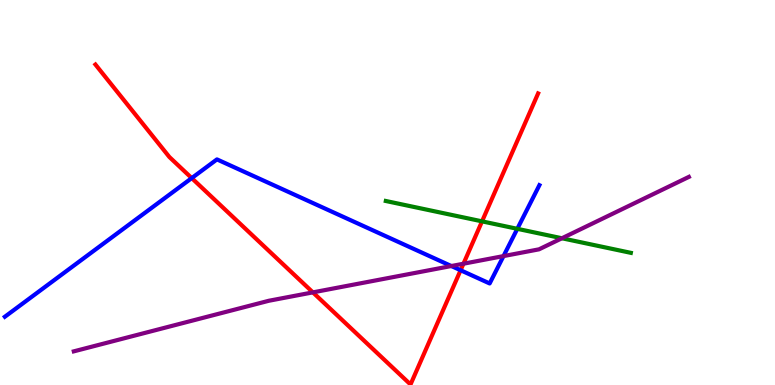[{'lines': ['blue', 'red'], 'intersections': [{'x': 2.47, 'y': 5.37}, {'x': 5.94, 'y': 2.98}]}, {'lines': ['green', 'red'], 'intersections': [{'x': 6.22, 'y': 4.25}]}, {'lines': ['purple', 'red'], 'intersections': [{'x': 4.04, 'y': 2.41}, {'x': 5.98, 'y': 3.15}]}, {'lines': ['blue', 'green'], 'intersections': [{'x': 6.67, 'y': 4.06}]}, {'lines': ['blue', 'purple'], 'intersections': [{'x': 5.82, 'y': 3.09}, {'x': 6.5, 'y': 3.35}]}, {'lines': ['green', 'purple'], 'intersections': [{'x': 7.25, 'y': 3.81}]}]